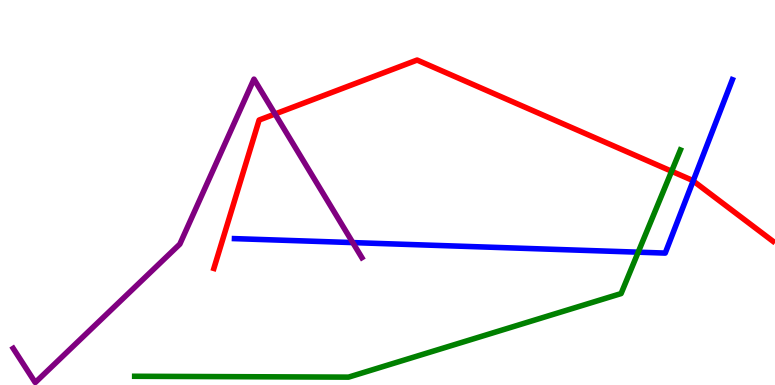[{'lines': ['blue', 'red'], 'intersections': [{'x': 8.94, 'y': 5.3}]}, {'lines': ['green', 'red'], 'intersections': [{'x': 8.67, 'y': 5.55}]}, {'lines': ['purple', 'red'], 'intersections': [{'x': 3.55, 'y': 7.04}]}, {'lines': ['blue', 'green'], 'intersections': [{'x': 8.23, 'y': 3.45}]}, {'lines': ['blue', 'purple'], 'intersections': [{'x': 4.55, 'y': 3.7}]}, {'lines': ['green', 'purple'], 'intersections': []}]